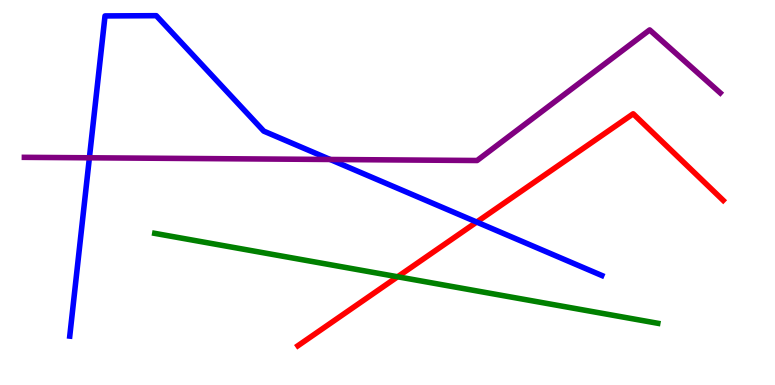[{'lines': ['blue', 'red'], 'intersections': [{'x': 6.15, 'y': 4.23}]}, {'lines': ['green', 'red'], 'intersections': [{'x': 5.13, 'y': 2.81}]}, {'lines': ['purple', 'red'], 'intersections': []}, {'lines': ['blue', 'green'], 'intersections': []}, {'lines': ['blue', 'purple'], 'intersections': [{'x': 1.15, 'y': 5.9}, {'x': 4.26, 'y': 5.86}]}, {'lines': ['green', 'purple'], 'intersections': []}]